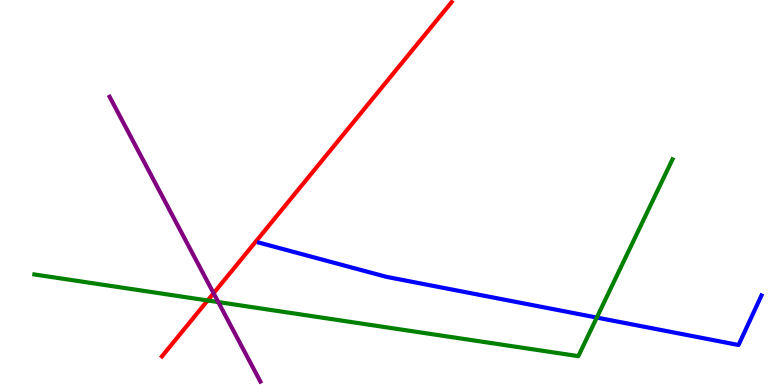[{'lines': ['blue', 'red'], 'intersections': []}, {'lines': ['green', 'red'], 'intersections': [{'x': 2.68, 'y': 2.2}]}, {'lines': ['purple', 'red'], 'intersections': [{'x': 2.76, 'y': 2.38}]}, {'lines': ['blue', 'green'], 'intersections': [{'x': 7.7, 'y': 1.75}]}, {'lines': ['blue', 'purple'], 'intersections': []}, {'lines': ['green', 'purple'], 'intersections': [{'x': 2.82, 'y': 2.15}]}]